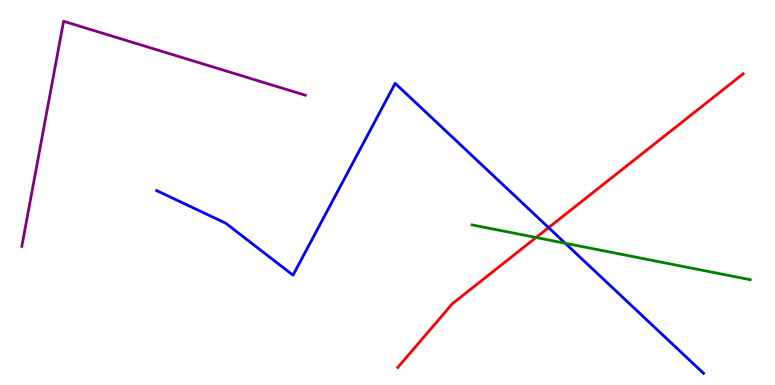[{'lines': ['blue', 'red'], 'intersections': [{'x': 7.08, 'y': 4.09}]}, {'lines': ['green', 'red'], 'intersections': [{'x': 6.92, 'y': 3.83}]}, {'lines': ['purple', 'red'], 'intersections': []}, {'lines': ['blue', 'green'], 'intersections': [{'x': 7.29, 'y': 3.68}]}, {'lines': ['blue', 'purple'], 'intersections': []}, {'lines': ['green', 'purple'], 'intersections': []}]